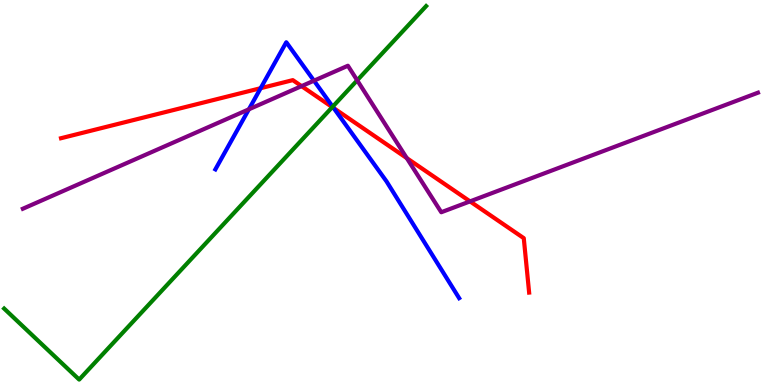[{'lines': ['blue', 'red'], 'intersections': [{'x': 3.36, 'y': 7.71}, {'x': 4.31, 'y': 7.19}]}, {'lines': ['green', 'red'], 'intersections': [{'x': 4.29, 'y': 7.22}]}, {'lines': ['purple', 'red'], 'intersections': [{'x': 3.89, 'y': 7.76}, {'x': 5.25, 'y': 5.89}, {'x': 6.06, 'y': 4.77}]}, {'lines': ['blue', 'green'], 'intersections': [{'x': 4.29, 'y': 7.23}]}, {'lines': ['blue', 'purple'], 'intersections': [{'x': 3.21, 'y': 7.16}, {'x': 4.05, 'y': 7.9}]}, {'lines': ['green', 'purple'], 'intersections': [{'x': 4.61, 'y': 7.91}]}]